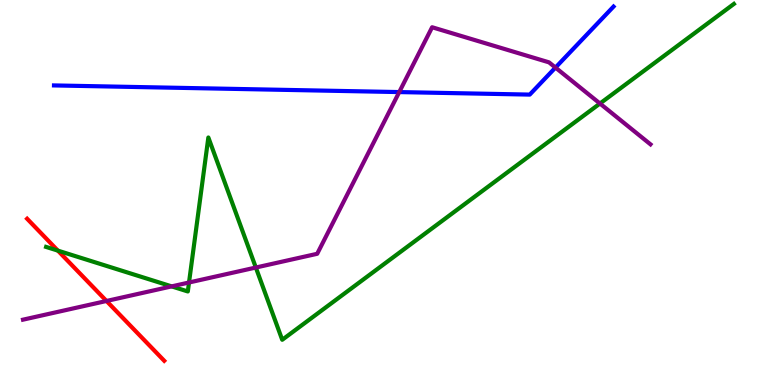[{'lines': ['blue', 'red'], 'intersections': []}, {'lines': ['green', 'red'], 'intersections': [{'x': 0.747, 'y': 3.49}]}, {'lines': ['purple', 'red'], 'intersections': [{'x': 1.37, 'y': 2.18}]}, {'lines': ['blue', 'green'], 'intersections': []}, {'lines': ['blue', 'purple'], 'intersections': [{'x': 5.15, 'y': 7.61}, {'x': 7.17, 'y': 8.24}]}, {'lines': ['green', 'purple'], 'intersections': [{'x': 2.21, 'y': 2.56}, {'x': 2.44, 'y': 2.66}, {'x': 3.3, 'y': 3.05}, {'x': 7.74, 'y': 7.31}]}]